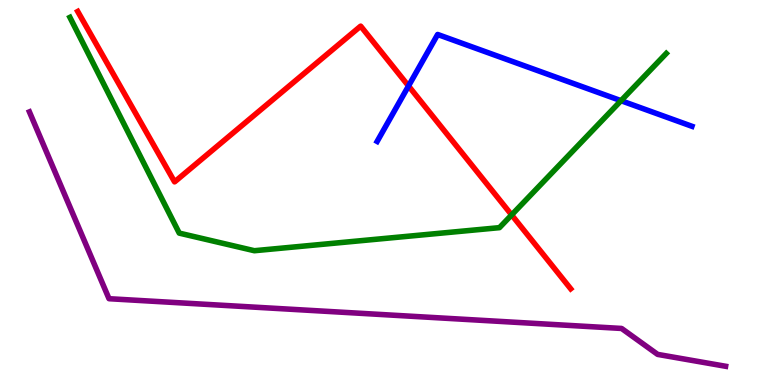[{'lines': ['blue', 'red'], 'intersections': [{'x': 5.27, 'y': 7.77}]}, {'lines': ['green', 'red'], 'intersections': [{'x': 6.6, 'y': 4.42}]}, {'lines': ['purple', 'red'], 'intersections': []}, {'lines': ['blue', 'green'], 'intersections': [{'x': 8.01, 'y': 7.38}]}, {'lines': ['blue', 'purple'], 'intersections': []}, {'lines': ['green', 'purple'], 'intersections': []}]